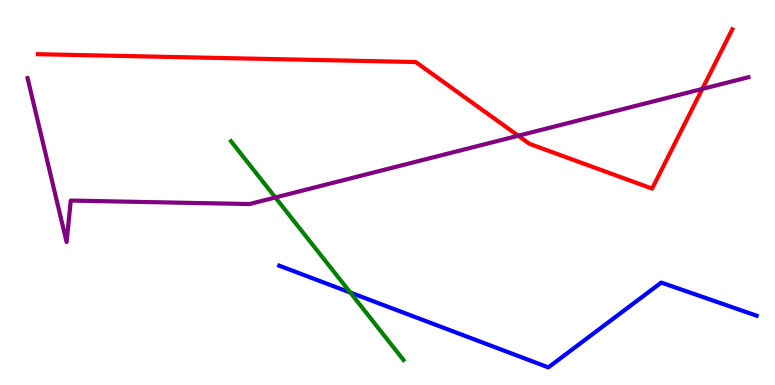[{'lines': ['blue', 'red'], 'intersections': []}, {'lines': ['green', 'red'], 'intersections': []}, {'lines': ['purple', 'red'], 'intersections': [{'x': 6.69, 'y': 6.47}, {'x': 9.06, 'y': 7.69}]}, {'lines': ['blue', 'green'], 'intersections': [{'x': 4.52, 'y': 2.4}]}, {'lines': ['blue', 'purple'], 'intersections': []}, {'lines': ['green', 'purple'], 'intersections': [{'x': 3.55, 'y': 4.87}]}]